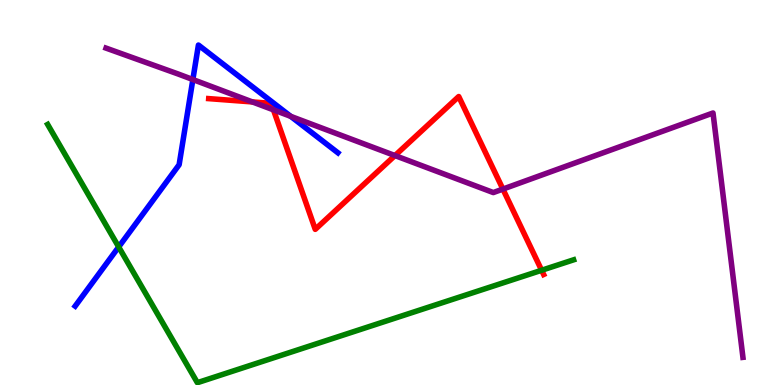[{'lines': ['blue', 'red'], 'intersections': []}, {'lines': ['green', 'red'], 'intersections': [{'x': 6.99, 'y': 2.98}]}, {'lines': ['purple', 'red'], 'intersections': [{'x': 3.26, 'y': 7.35}, {'x': 3.53, 'y': 7.15}, {'x': 5.1, 'y': 5.96}, {'x': 6.49, 'y': 5.09}]}, {'lines': ['blue', 'green'], 'intersections': [{'x': 1.53, 'y': 3.59}]}, {'lines': ['blue', 'purple'], 'intersections': [{'x': 2.49, 'y': 7.93}, {'x': 3.75, 'y': 6.98}]}, {'lines': ['green', 'purple'], 'intersections': []}]